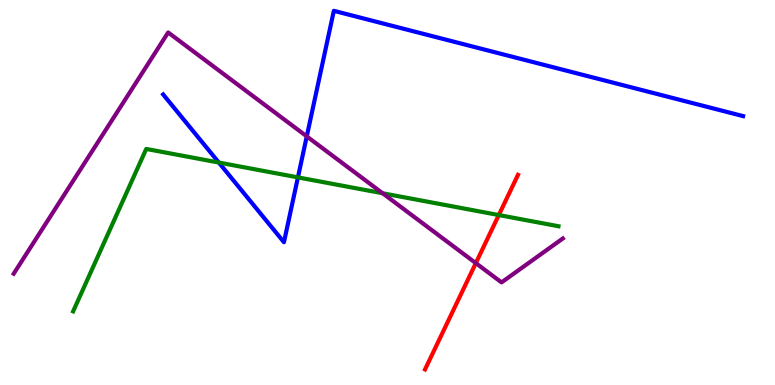[{'lines': ['blue', 'red'], 'intersections': []}, {'lines': ['green', 'red'], 'intersections': [{'x': 6.44, 'y': 4.41}]}, {'lines': ['purple', 'red'], 'intersections': [{'x': 6.14, 'y': 3.17}]}, {'lines': ['blue', 'green'], 'intersections': [{'x': 2.82, 'y': 5.78}, {'x': 3.84, 'y': 5.39}]}, {'lines': ['blue', 'purple'], 'intersections': [{'x': 3.96, 'y': 6.46}]}, {'lines': ['green', 'purple'], 'intersections': [{'x': 4.94, 'y': 4.98}]}]